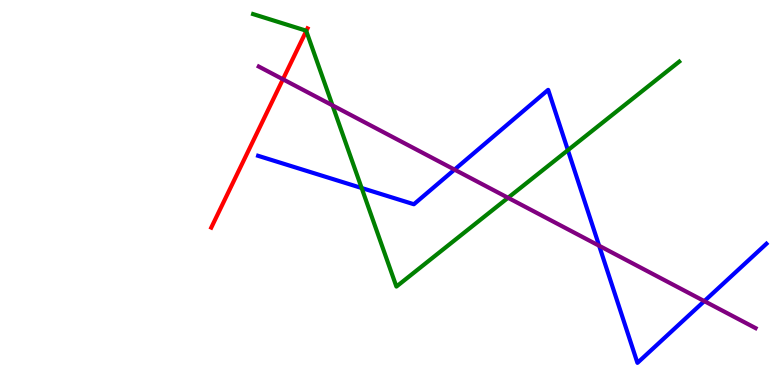[{'lines': ['blue', 'red'], 'intersections': []}, {'lines': ['green', 'red'], 'intersections': [{'x': 3.95, 'y': 9.2}]}, {'lines': ['purple', 'red'], 'intersections': [{'x': 3.65, 'y': 7.94}]}, {'lines': ['blue', 'green'], 'intersections': [{'x': 4.67, 'y': 5.12}, {'x': 7.33, 'y': 6.1}]}, {'lines': ['blue', 'purple'], 'intersections': [{'x': 5.86, 'y': 5.59}, {'x': 7.73, 'y': 3.62}, {'x': 9.09, 'y': 2.18}]}, {'lines': ['green', 'purple'], 'intersections': [{'x': 4.29, 'y': 7.26}, {'x': 6.56, 'y': 4.86}]}]